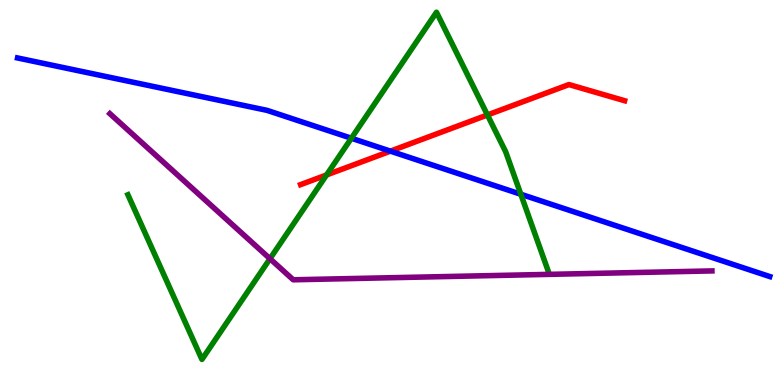[{'lines': ['blue', 'red'], 'intersections': [{'x': 5.04, 'y': 6.07}]}, {'lines': ['green', 'red'], 'intersections': [{'x': 4.21, 'y': 5.46}, {'x': 6.29, 'y': 7.01}]}, {'lines': ['purple', 'red'], 'intersections': []}, {'lines': ['blue', 'green'], 'intersections': [{'x': 4.53, 'y': 6.41}, {'x': 6.72, 'y': 4.95}]}, {'lines': ['blue', 'purple'], 'intersections': []}, {'lines': ['green', 'purple'], 'intersections': [{'x': 3.48, 'y': 3.28}]}]